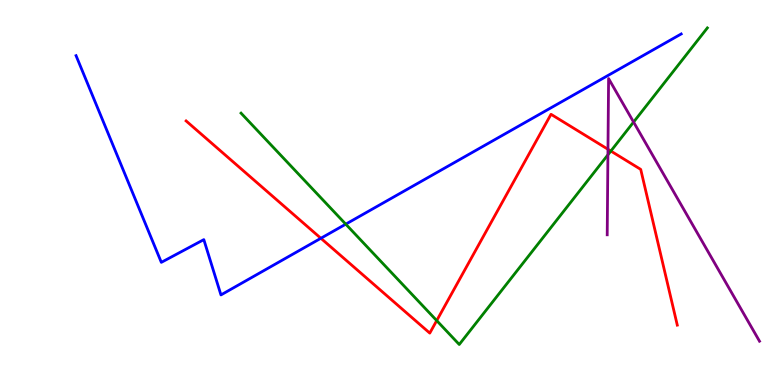[{'lines': ['blue', 'red'], 'intersections': [{'x': 4.14, 'y': 3.81}]}, {'lines': ['green', 'red'], 'intersections': [{'x': 5.64, 'y': 1.67}, {'x': 7.88, 'y': 6.08}]}, {'lines': ['purple', 'red'], 'intersections': [{'x': 7.84, 'y': 6.12}]}, {'lines': ['blue', 'green'], 'intersections': [{'x': 4.46, 'y': 4.18}]}, {'lines': ['blue', 'purple'], 'intersections': []}, {'lines': ['green', 'purple'], 'intersections': [{'x': 7.84, 'y': 5.98}, {'x': 8.18, 'y': 6.83}]}]